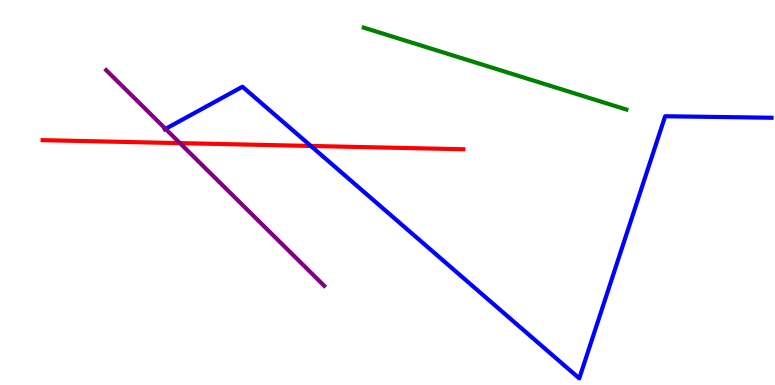[{'lines': ['blue', 'red'], 'intersections': [{'x': 4.01, 'y': 6.21}]}, {'lines': ['green', 'red'], 'intersections': []}, {'lines': ['purple', 'red'], 'intersections': [{'x': 2.32, 'y': 6.28}]}, {'lines': ['blue', 'green'], 'intersections': []}, {'lines': ['blue', 'purple'], 'intersections': [{'x': 2.14, 'y': 6.65}]}, {'lines': ['green', 'purple'], 'intersections': []}]